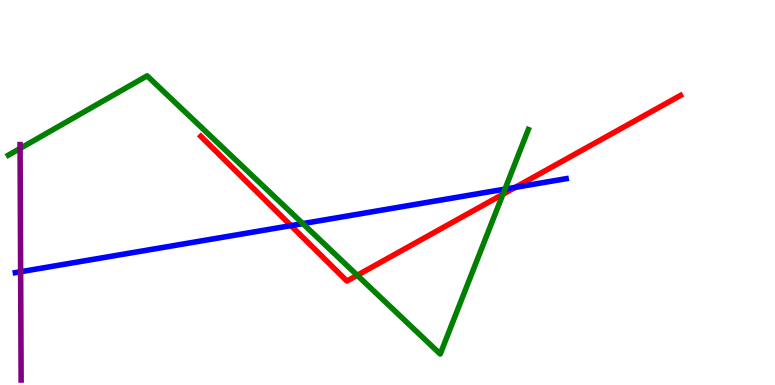[{'lines': ['blue', 'red'], 'intersections': [{'x': 3.75, 'y': 4.14}, {'x': 6.65, 'y': 5.13}]}, {'lines': ['green', 'red'], 'intersections': [{'x': 4.61, 'y': 2.85}, {'x': 6.49, 'y': 4.96}]}, {'lines': ['purple', 'red'], 'intersections': []}, {'lines': ['blue', 'green'], 'intersections': [{'x': 3.91, 'y': 4.19}, {'x': 6.52, 'y': 5.09}]}, {'lines': ['blue', 'purple'], 'intersections': [{'x': 0.266, 'y': 2.94}]}, {'lines': ['green', 'purple'], 'intersections': [{'x': 0.259, 'y': 6.14}]}]